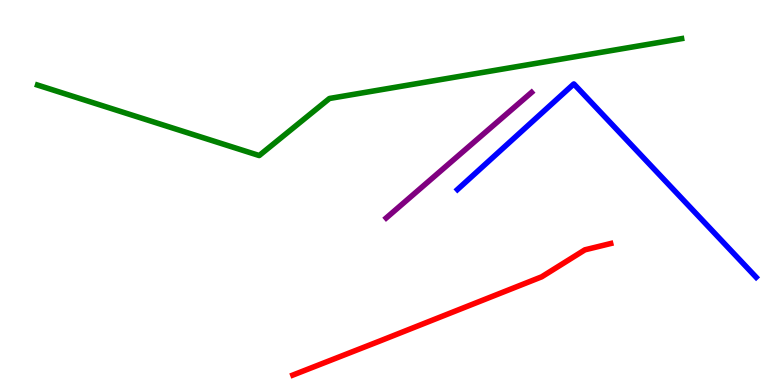[{'lines': ['blue', 'red'], 'intersections': []}, {'lines': ['green', 'red'], 'intersections': []}, {'lines': ['purple', 'red'], 'intersections': []}, {'lines': ['blue', 'green'], 'intersections': []}, {'lines': ['blue', 'purple'], 'intersections': []}, {'lines': ['green', 'purple'], 'intersections': []}]